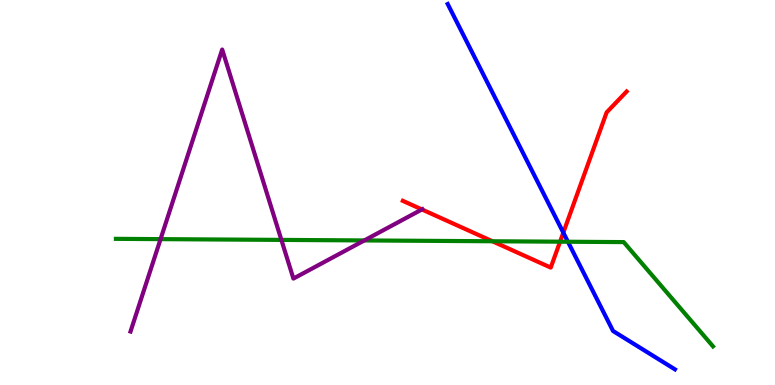[{'lines': ['blue', 'red'], 'intersections': [{'x': 7.27, 'y': 3.96}]}, {'lines': ['green', 'red'], 'intersections': [{'x': 6.35, 'y': 3.73}, {'x': 7.23, 'y': 3.72}]}, {'lines': ['purple', 'red'], 'intersections': [{'x': 5.44, 'y': 4.56}]}, {'lines': ['blue', 'green'], 'intersections': [{'x': 7.33, 'y': 3.72}]}, {'lines': ['blue', 'purple'], 'intersections': []}, {'lines': ['green', 'purple'], 'intersections': [{'x': 2.07, 'y': 3.79}, {'x': 3.63, 'y': 3.77}, {'x': 4.7, 'y': 3.75}]}]